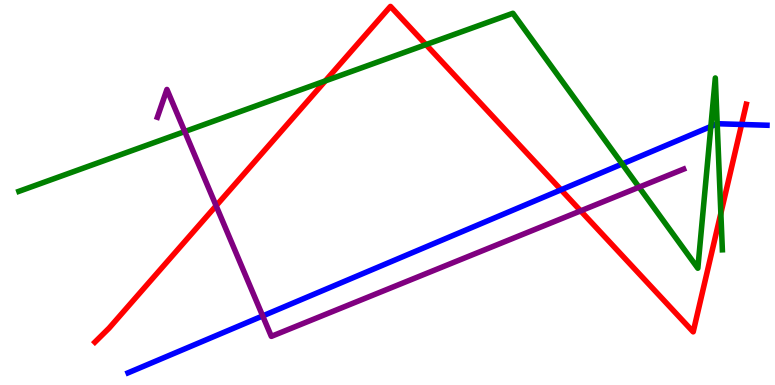[{'lines': ['blue', 'red'], 'intersections': [{'x': 7.24, 'y': 5.07}, {'x': 9.57, 'y': 6.77}]}, {'lines': ['green', 'red'], 'intersections': [{'x': 4.2, 'y': 7.9}, {'x': 5.5, 'y': 8.84}, {'x': 9.3, 'y': 4.46}]}, {'lines': ['purple', 'red'], 'intersections': [{'x': 2.79, 'y': 4.66}, {'x': 7.49, 'y': 4.52}]}, {'lines': ['blue', 'green'], 'intersections': [{'x': 8.03, 'y': 5.74}, {'x': 9.17, 'y': 6.71}, {'x': 9.25, 'y': 6.78}]}, {'lines': ['blue', 'purple'], 'intersections': [{'x': 3.39, 'y': 1.79}]}, {'lines': ['green', 'purple'], 'intersections': [{'x': 2.38, 'y': 6.58}, {'x': 8.25, 'y': 5.14}]}]